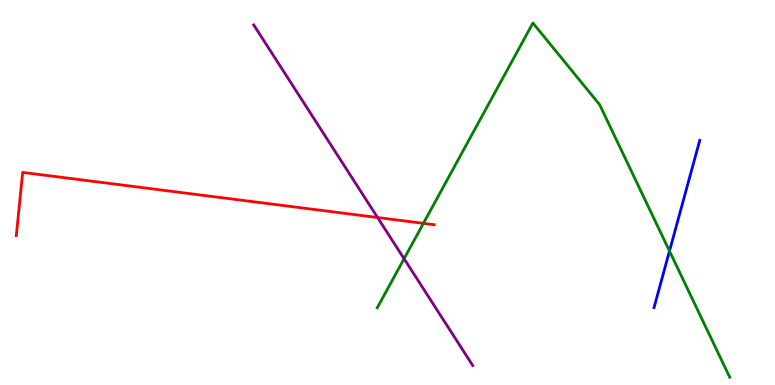[{'lines': ['blue', 'red'], 'intersections': []}, {'lines': ['green', 'red'], 'intersections': [{'x': 5.46, 'y': 4.2}]}, {'lines': ['purple', 'red'], 'intersections': [{'x': 4.87, 'y': 4.35}]}, {'lines': ['blue', 'green'], 'intersections': [{'x': 8.64, 'y': 3.48}]}, {'lines': ['blue', 'purple'], 'intersections': []}, {'lines': ['green', 'purple'], 'intersections': [{'x': 5.21, 'y': 3.28}]}]